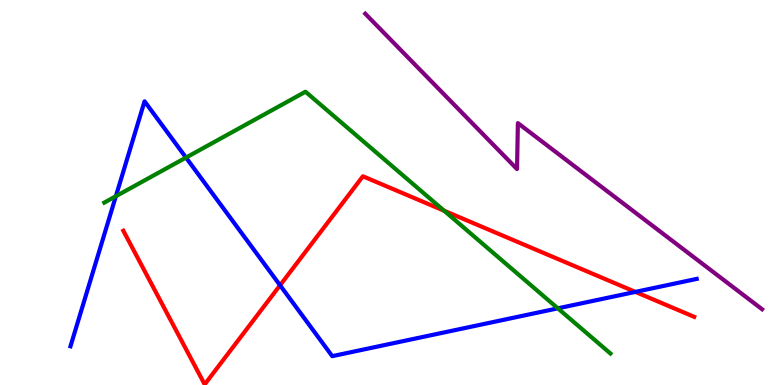[{'lines': ['blue', 'red'], 'intersections': [{'x': 3.61, 'y': 2.59}, {'x': 8.2, 'y': 2.42}]}, {'lines': ['green', 'red'], 'intersections': [{'x': 5.73, 'y': 4.53}]}, {'lines': ['purple', 'red'], 'intersections': []}, {'lines': ['blue', 'green'], 'intersections': [{'x': 1.49, 'y': 4.9}, {'x': 2.4, 'y': 5.91}, {'x': 7.2, 'y': 1.99}]}, {'lines': ['blue', 'purple'], 'intersections': []}, {'lines': ['green', 'purple'], 'intersections': []}]